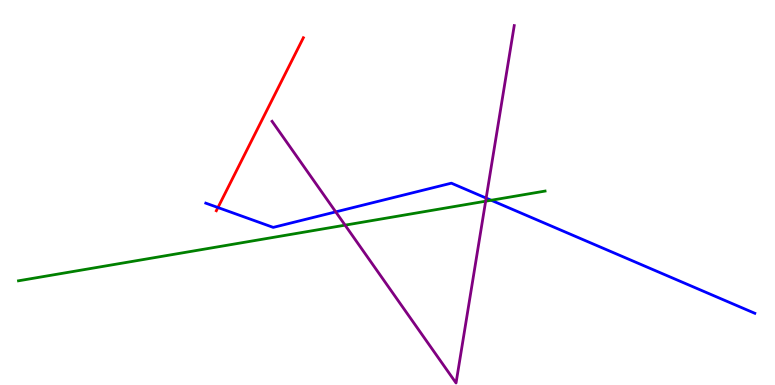[{'lines': ['blue', 'red'], 'intersections': [{'x': 2.81, 'y': 4.61}]}, {'lines': ['green', 'red'], 'intersections': []}, {'lines': ['purple', 'red'], 'intersections': []}, {'lines': ['blue', 'green'], 'intersections': [{'x': 6.34, 'y': 4.8}]}, {'lines': ['blue', 'purple'], 'intersections': [{'x': 4.33, 'y': 4.5}, {'x': 6.27, 'y': 4.85}]}, {'lines': ['green', 'purple'], 'intersections': [{'x': 4.45, 'y': 4.15}, {'x': 6.27, 'y': 4.77}]}]